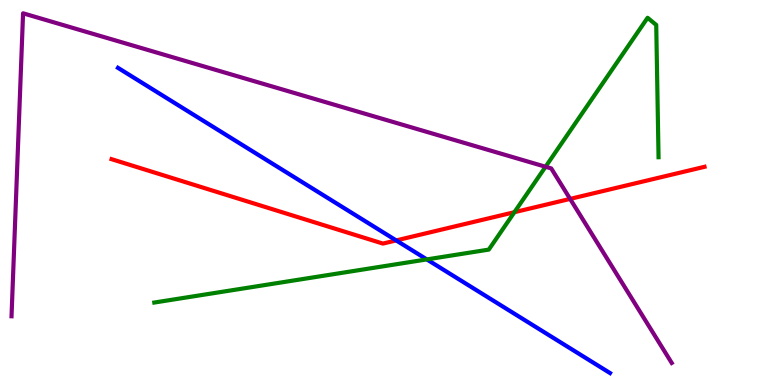[{'lines': ['blue', 'red'], 'intersections': [{'x': 5.11, 'y': 3.76}]}, {'lines': ['green', 'red'], 'intersections': [{'x': 6.64, 'y': 4.49}]}, {'lines': ['purple', 'red'], 'intersections': [{'x': 7.36, 'y': 4.83}]}, {'lines': ['blue', 'green'], 'intersections': [{'x': 5.51, 'y': 3.26}]}, {'lines': ['blue', 'purple'], 'intersections': []}, {'lines': ['green', 'purple'], 'intersections': [{'x': 7.04, 'y': 5.67}]}]